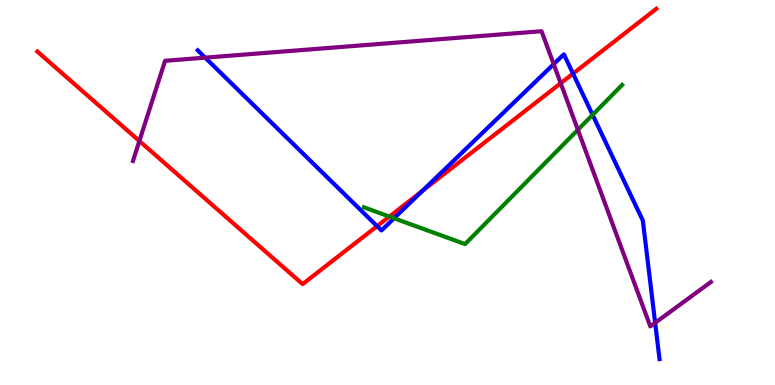[{'lines': ['blue', 'red'], 'intersections': [{'x': 4.87, 'y': 4.13}, {'x': 5.45, 'y': 5.04}, {'x': 7.39, 'y': 8.09}]}, {'lines': ['green', 'red'], 'intersections': [{'x': 5.02, 'y': 4.37}]}, {'lines': ['purple', 'red'], 'intersections': [{'x': 1.8, 'y': 6.34}, {'x': 7.23, 'y': 7.84}]}, {'lines': ['blue', 'green'], 'intersections': [{'x': 5.08, 'y': 4.33}, {'x': 7.65, 'y': 7.02}]}, {'lines': ['blue', 'purple'], 'intersections': [{'x': 2.65, 'y': 8.5}, {'x': 7.14, 'y': 8.33}, {'x': 8.45, 'y': 1.61}]}, {'lines': ['green', 'purple'], 'intersections': [{'x': 7.46, 'y': 6.63}]}]